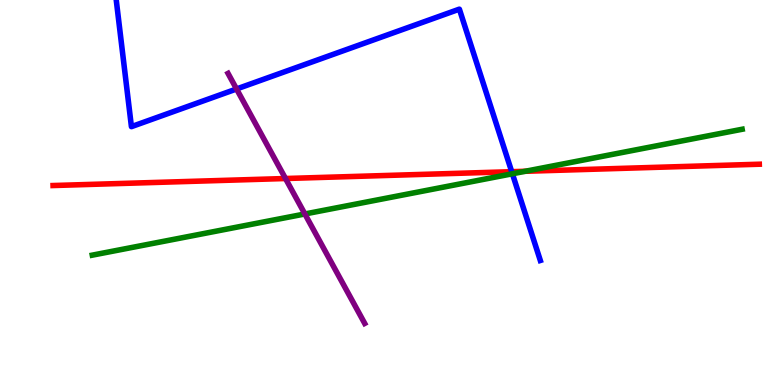[{'lines': ['blue', 'red'], 'intersections': [{'x': 6.6, 'y': 5.54}]}, {'lines': ['green', 'red'], 'intersections': [{'x': 6.78, 'y': 5.55}]}, {'lines': ['purple', 'red'], 'intersections': [{'x': 3.68, 'y': 5.36}]}, {'lines': ['blue', 'green'], 'intersections': [{'x': 6.61, 'y': 5.49}]}, {'lines': ['blue', 'purple'], 'intersections': [{'x': 3.05, 'y': 7.69}]}, {'lines': ['green', 'purple'], 'intersections': [{'x': 3.93, 'y': 4.44}]}]